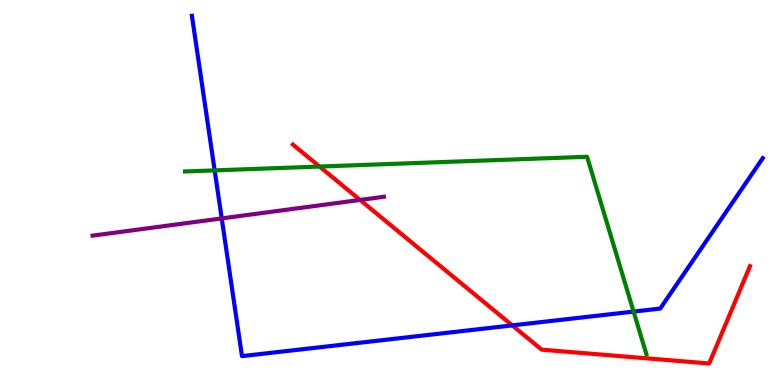[{'lines': ['blue', 'red'], 'intersections': [{'x': 6.61, 'y': 1.55}]}, {'lines': ['green', 'red'], 'intersections': [{'x': 4.12, 'y': 5.67}]}, {'lines': ['purple', 'red'], 'intersections': [{'x': 4.65, 'y': 4.81}]}, {'lines': ['blue', 'green'], 'intersections': [{'x': 2.77, 'y': 5.57}, {'x': 8.18, 'y': 1.91}]}, {'lines': ['blue', 'purple'], 'intersections': [{'x': 2.86, 'y': 4.33}]}, {'lines': ['green', 'purple'], 'intersections': []}]